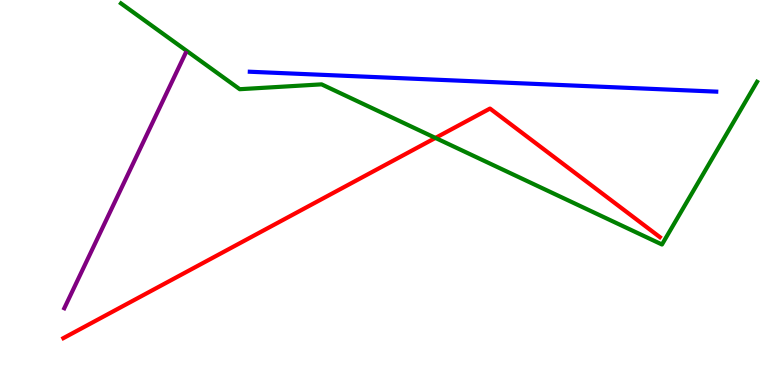[{'lines': ['blue', 'red'], 'intersections': []}, {'lines': ['green', 'red'], 'intersections': [{'x': 5.62, 'y': 6.42}]}, {'lines': ['purple', 'red'], 'intersections': []}, {'lines': ['blue', 'green'], 'intersections': []}, {'lines': ['blue', 'purple'], 'intersections': []}, {'lines': ['green', 'purple'], 'intersections': []}]